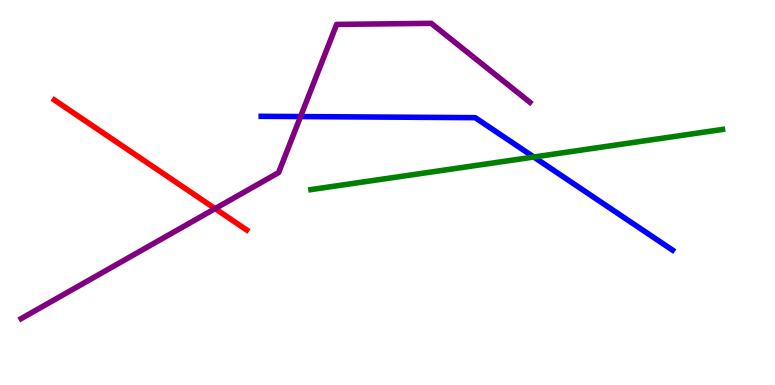[{'lines': ['blue', 'red'], 'intersections': []}, {'lines': ['green', 'red'], 'intersections': []}, {'lines': ['purple', 'red'], 'intersections': [{'x': 2.78, 'y': 4.58}]}, {'lines': ['blue', 'green'], 'intersections': [{'x': 6.89, 'y': 5.92}]}, {'lines': ['blue', 'purple'], 'intersections': [{'x': 3.88, 'y': 6.97}]}, {'lines': ['green', 'purple'], 'intersections': []}]